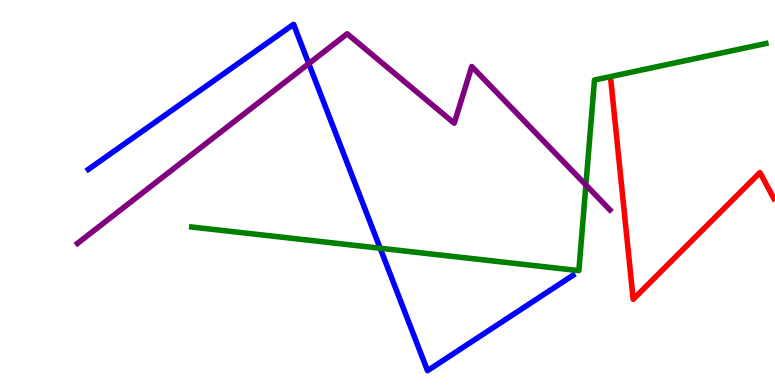[{'lines': ['blue', 'red'], 'intersections': []}, {'lines': ['green', 'red'], 'intersections': []}, {'lines': ['purple', 'red'], 'intersections': []}, {'lines': ['blue', 'green'], 'intersections': [{'x': 4.91, 'y': 3.55}]}, {'lines': ['blue', 'purple'], 'intersections': [{'x': 3.98, 'y': 8.35}]}, {'lines': ['green', 'purple'], 'intersections': [{'x': 7.56, 'y': 5.2}]}]